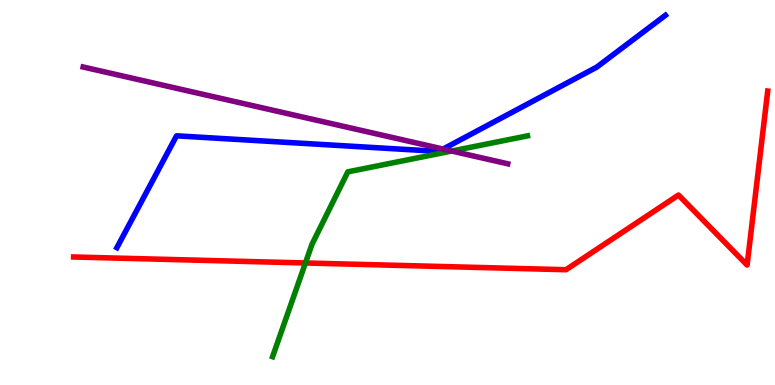[{'lines': ['blue', 'red'], 'intersections': []}, {'lines': ['green', 'red'], 'intersections': [{'x': 3.94, 'y': 3.17}]}, {'lines': ['purple', 'red'], 'intersections': []}, {'lines': ['blue', 'green'], 'intersections': []}, {'lines': ['blue', 'purple'], 'intersections': [{'x': 5.72, 'y': 6.13}]}, {'lines': ['green', 'purple'], 'intersections': [{'x': 5.83, 'y': 6.08}]}]